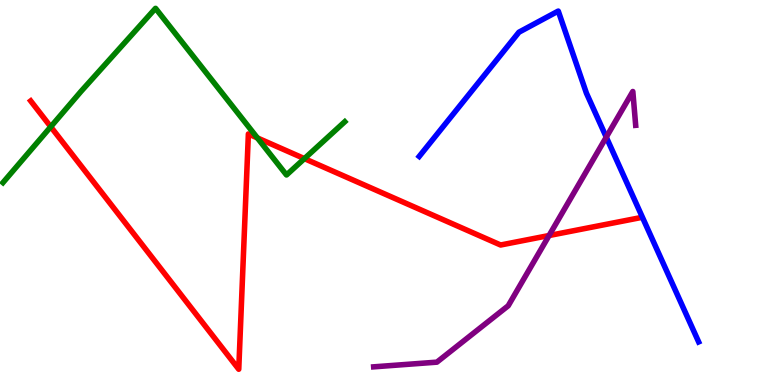[{'lines': ['blue', 'red'], 'intersections': []}, {'lines': ['green', 'red'], 'intersections': [{'x': 0.655, 'y': 6.71}, {'x': 3.32, 'y': 6.42}, {'x': 3.93, 'y': 5.88}]}, {'lines': ['purple', 'red'], 'intersections': [{'x': 7.08, 'y': 3.88}]}, {'lines': ['blue', 'green'], 'intersections': []}, {'lines': ['blue', 'purple'], 'intersections': [{'x': 7.82, 'y': 6.44}]}, {'lines': ['green', 'purple'], 'intersections': []}]